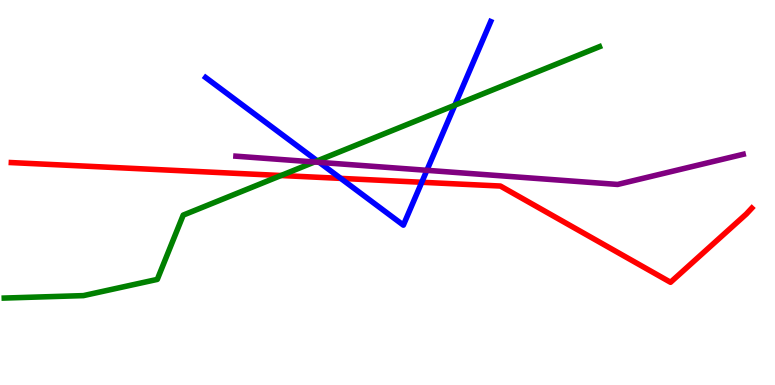[{'lines': ['blue', 'red'], 'intersections': [{'x': 4.4, 'y': 5.37}, {'x': 5.44, 'y': 5.27}]}, {'lines': ['green', 'red'], 'intersections': [{'x': 3.63, 'y': 5.44}]}, {'lines': ['purple', 'red'], 'intersections': []}, {'lines': ['blue', 'green'], 'intersections': [{'x': 4.09, 'y': 5.82}, {'x': 5.87, 'y': 7.27}]}, {'lines': ['blue', 'purple'], 'intersections': [{'x': 4.12, 'y': 5.78}, {'x': 5.51, 'y': 5.58}]}, {'lines': ['green', 'purple'], 'intersections': [{'x': 4.06, 'y': 5.79}]}]